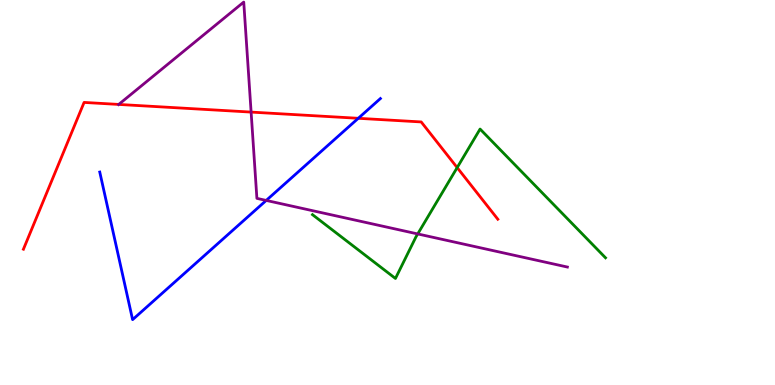[{'lines': ['blue', 'red'], 'intersections': [{'x': 4.62, 'y': 6.93}]}, {'lines': ['green', 'red'], 'intersections': [{'x': 5.9, 'y': 5.65}]}, {'lines': ['purple', 'red'], 'intersections': [{'x': 1.53, 'y': 7.29}, {'x': 3.24, 'y': 7.09}]}, {'lines': ['blue', 'green'], 'intersections': []}, {'lines': ['blue', 'purple'], 'intersections': [{'x': 3.44, 'y': 4.79}]}, {'lines': ['green', 'purple'], 'intersections': [{'x': 5.39, 'y': 3.92}]}]